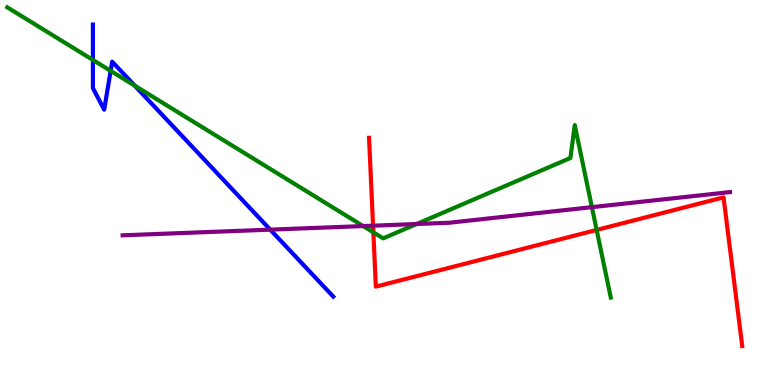[{'lines': ['blue', 'red'], 'intersections': []}, {'lines': ['green', 'red'], 'intersections': [{'x': 4.82, 'y': 3.97}, {'x': 7.7, 'y': 4.03}]}, {'lines': ['purple', 'red'], 'intersections': [{'x': 4.81, 'y': 4.14}]}, {'lines': ['blue', 'green'], 'intersections': [{'x': 1.2, 'y': 8.44}, {'x': 1.43, 'y': 8.16}, {'x': 1.74, 'y': 7.77}]}, {'lines': ['blue', 'purple'], 'intersections': [{'x': 3.49, 'y': 4.04}]}, {'lines': ['green', 'purple'], 'intersections': [{'x': 4.69, 'y': 4.13}, {'x': 5.38, 'y': 4.18}, {'x': 7.64, 'y': 4.62}]}]